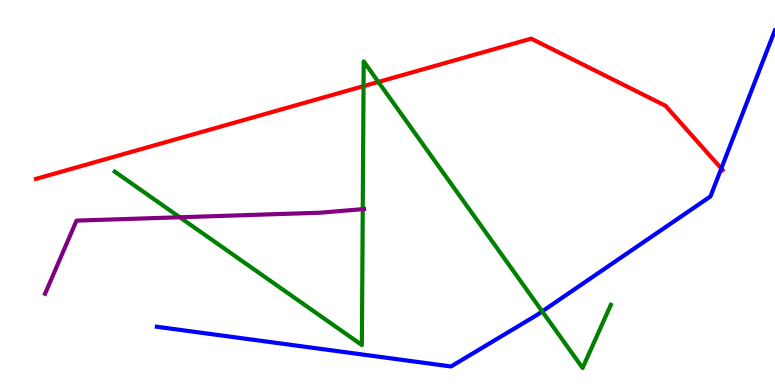[{'lines': ['blue', 'red'], 'intersections': [{'x': 9.31, 'y': 5.62}]}, {'lines': ['green', 'red'], 'intersections': [{'x': 4.69, 'y': 7.76}, {'x': 4.88, 'y': 7.87}]}, {'lines': ['purple', 'red'], 'intersections': []}, {'lines': ['blue', 'green'], 'intersections': [{'x': 7.0, 'y': 1.91}]}, {'lines': ['blue', 'purple'], 'intersections': []}, {'lines': ['green', 'purple'], 'intersections': [{'x': 2.32, 'y': 4.36}, {'x': 4.68, 'y': 4.57}]}]